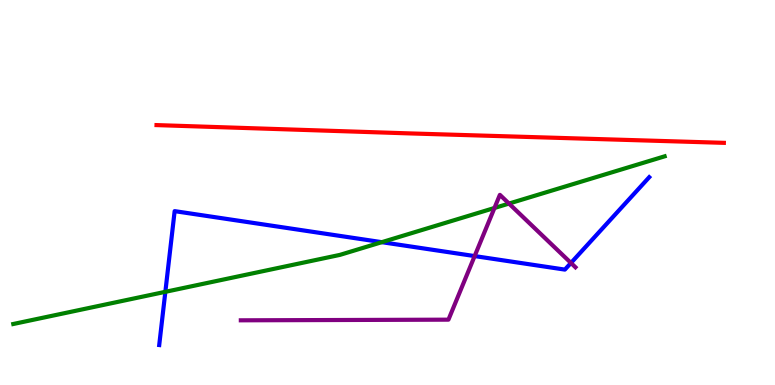[{'lines': ['blue', 'red'], 'intersections': []}, {'lines': ['green', 'red'], 'intersections': []}, {'lines': ['purple', 'red'], 'intersections': []}, {'lines': ['blue', 'green'], 'intersections': [{'x': 2.13, 'y': 2.42}, {'x': 4.93, 'y': 3.71}]}, {'lines': ['blue', 'purple'], 'intersections': [{'x': 6.12, 'y': 3.35}, {'x': 7.37, 'y': 3.17}]}, {'lines': ['green', 'purple'], 'intersections': [{'x': 6.38, 'y': 4.6}, {'x': 6.57, 'y': 4.71}]}]